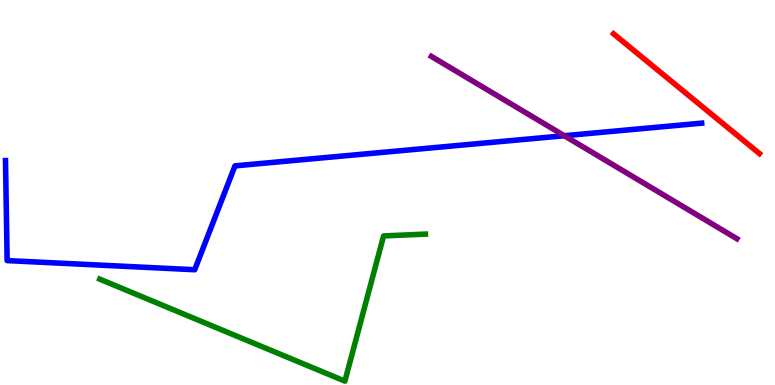[{'lines': ['blue', 'red'], 'intersections': []}, {'lines': ['green', 'red'], 'intersections': []}, {'lines': ['purple', 'red'], 'intersections': []}, {'lines': ['blue', 'green'], 'intersections': []}, {'lines': ['blue', 'purple'], 'intersections': [{'x': 7.28, 'y': 6.47}]}, {'lines': ['green', 'purple'], 'intersections': []}]